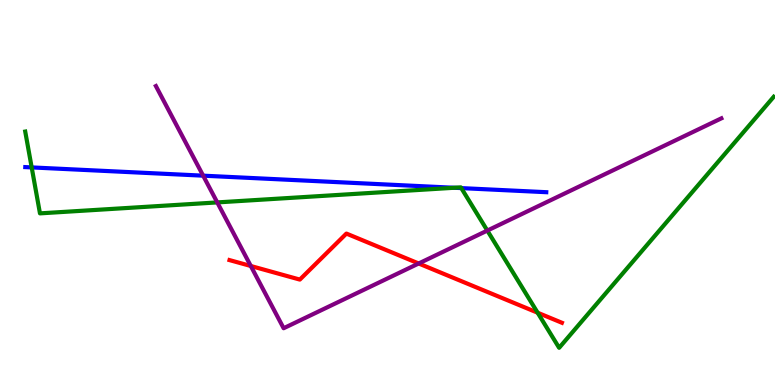[{'lines': ['blue', 'red'], 'intersections': []}, {'lines': ['green', 'red'], 'intersections': [{'x': 6.94, 'y': 1.88}]}, {'lines': ['purple', 'red'], 'intersections': [{'x': 3.24, 'y': 3.09}, {'x': 5.4, 'y': 3.16}]}, {'lines': ['blue', 'green'], 'intersections': [{'x': 0.409, 'y': 5.65}, {'x': 5.86, 'y': 5.12}, {'x': 5.95, 'y': 5.11}]}, {'lines': ['blue', 'purple'], 'intersections': [{'x': 2.62, 'y': 5.44}]}, {'lines': ['green', 'purple'], 'intersections': [{'x': 2.8, 'y': 4.74}, {'x': 6.29, 'y': 4.01}]}]